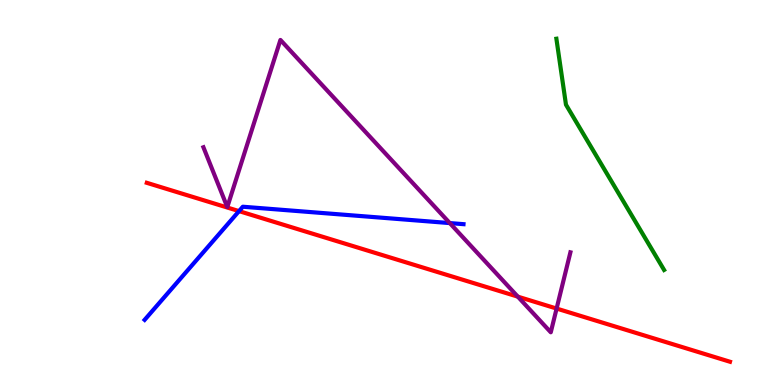[{'lines': ['blue', 'red'], 'intersections': [{'x': 3.08, 'y': 4.52}]}, {'lines': ['green', 'red'], 'intersections': []}, {'lines': ['purple', 'red'], 'intersections': [{'x': 6.68, 'y': 2.29}, {'x': 7.18, 'y': 1.99}]}, {'lines': ['blue', 'green'], 'intersections': []}, {'lines': ['blue', 'purple'], 'intersections': [{'x': 5.8, 'y': 4.21}]}, {'lines': ['green', 'purple'], 'intersections': []}]